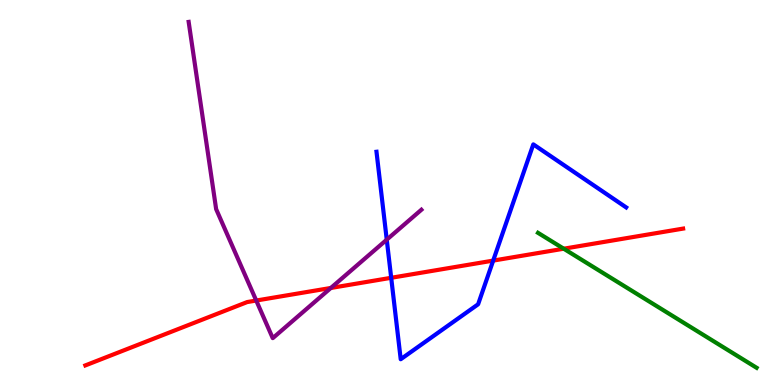[{'lines': ['blue', 'red'], 'intersections': [{'x': 5.05, 'y': 2.78}, {'x': 6.36, 'y': 3.23}]}, {'lines': ['green', 'red'], 'intersections': [{'x': 7.27, 'y': 3.54}]}, {'lines': ['purple', 'red'], 'intersections': [{'x': 3.31, 'y': 2.19}, {'x': 4.27, 'y': 2.52}]}, {'lines': ['blue', 'green'], 'intersections': []}, {'lines': ['blue', 'purple'], 'intersections': [{'x': 4.99, 'y': 3.77}]}, {'lines': ['green', 'purple'], 'intersections': []}]